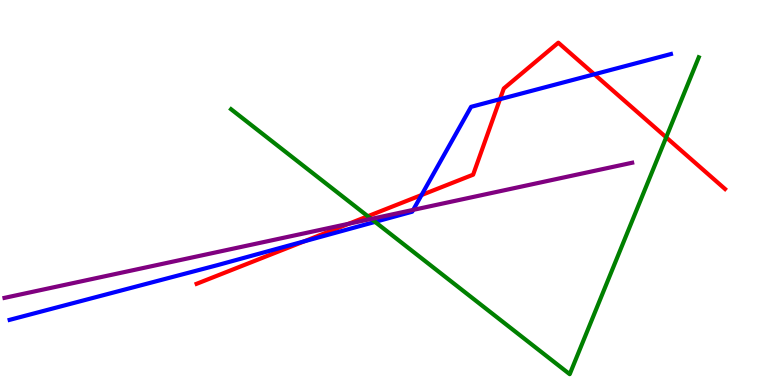[{'lines': ['blue', 'red'], 'intersections': [{'x': 3.93, 'y': 3.73}, {'x': 5.44, 'y': 4.93}, {'x': 6.45, 'y': 7.42}, {'x': 7.67, 'y': 8.07}]}, {'lines': ['green', 'red'], 'intersections': [{'x': 4.75, 'y': 4.38}, {'x': 8.6, 'y': 6.43}]}, {'lines': ['purple', 'red'], 'intersections': [{'x': 4.5, 'y': 4.19}]}, {'lines': ['blue', 'green'], 'intersections': [{'x': 4.84, 'y': 4.24}]}, {'lines': ['blue', 'purple'], 'intersections': [{'x': 5.33, 'y': 4.55}]}, {'lines': ['green', 'purple'], 'intersections': [{'x': 4.79, 'y': 4.31}]}]